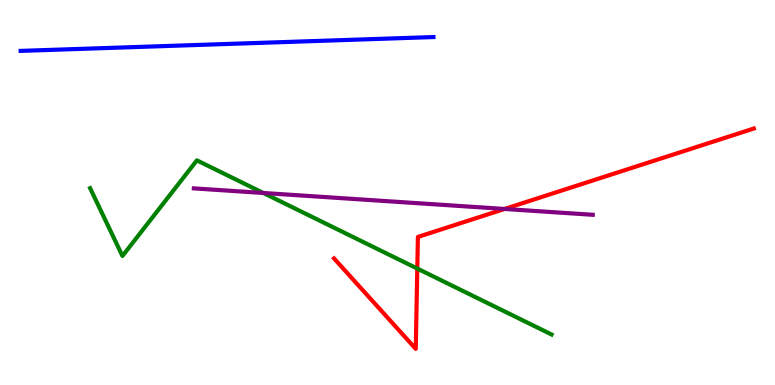[{'lines': ['blue', 'red'], 'intersections': []}, {'lines': ['green', 'red'], 'intersections': [{'x': 5.38, 'y': 3.02}]}, {'lines': ['purple', 'red'], 'intersections': [{'x': 6.51, 'y': 4.57}]}, {'lines': ['blue', 'green'], 'intersections': []}, {'lines': ['blue', 'purple'], 'intersections': []}, {'lines': ['green', 'purple'], 'intersections': [{'x': 3.4, 'y': 4.99}]}]